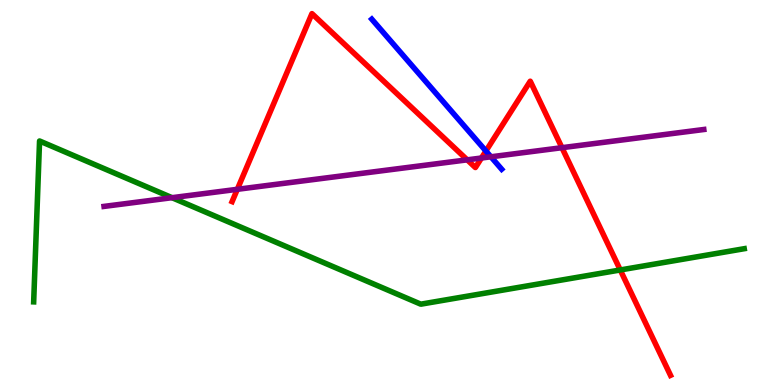[{'lines': ['blue', 'red'], 'intersections': [{'x': 6.27, 'y': 6.08}]}, {'lines': ['green', 'red'], 'intersections': [{'x': 8.0, 'y': 2.99}]}, {'lines': ['purple', 'red'], 'intersections': [{'x': 3.06, 'y': 5.08}, {'x': 6.03, 'y': 5.85}, {'x': 6.21, 'y': 5.9}, {'x': 7.25, 'y': 6.16}]}, {'lines': ['blue', 'green'], 'intersections': []}, {'lines': ['blue', 'purple'], 'intersections': [{'x': 6.33, 'y': 5.93}]}, {'lines': ['green', 'purple'], 'intersections': [{'x': 2.22, 'y': 4.87}]}]